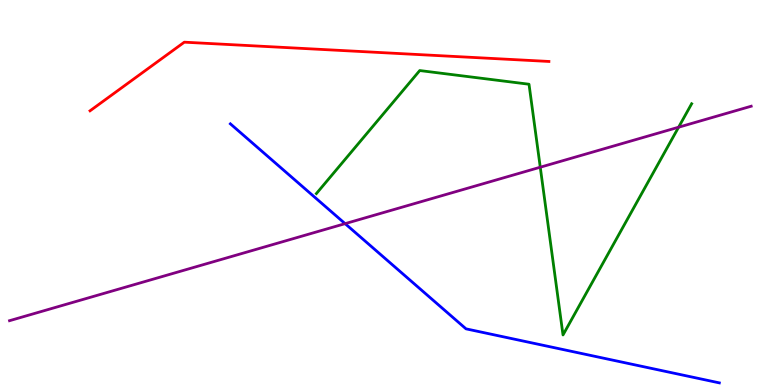[{'lines': ['blue', 'red'], 'intersections': []}, {'lines': ['green', 'red'], 'intersections': []}, {'lines': ['purple', 'red'], 'intersections': []}, {'lines': ['blue', 'green'], 'intersections': []}, {'lines': ['blue', 'purple'], 'intersections': [{'x': 4.45, 'y': 4.19}]}, {'lines': ['green', 'purple'], 'intersections': [{'x': 6.97, 'y': 5.66}, {'x': 8.76, 'y': 6.7}]}]